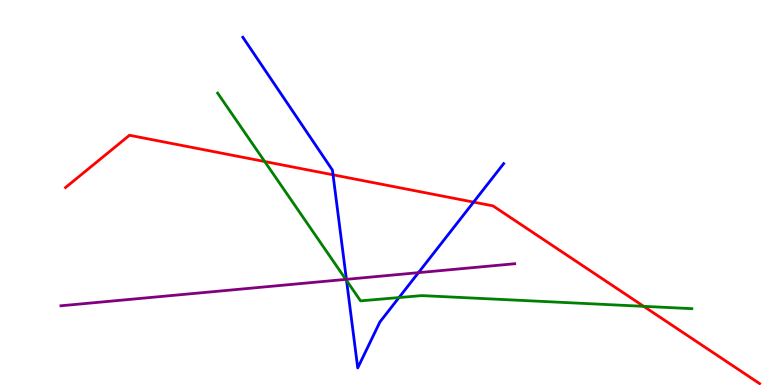[{'lines': ['blue', 'red'], 'intersections': [{'x': 4.3, 'y': 5.46}, {'x': 6.11, 'y': 4.75}]}, {'lines': ['green', 'red'], 'intersections': [{'x': 3.42, 'y': 5.8}, {'x': 8.31, 'y': 2.04}]}, {'lines': ['purple', 'red'], 'intersections': []}, {'lines': ['blue', 'green'], 'intersections': [{'x': 4.47, 'y': 2.71}, {'x': 5.15, 'y': 2.27}]}, {'lines': ['blue', 'purple'], 'intersections': [{'x': 4.47, 'y': 2.74}, {'x': 5.4, 'y': 2.92}]}, {'lines': ['green', 'purple'], 'intersections': [{'x': 4.46, 'y': 2.74}]}]